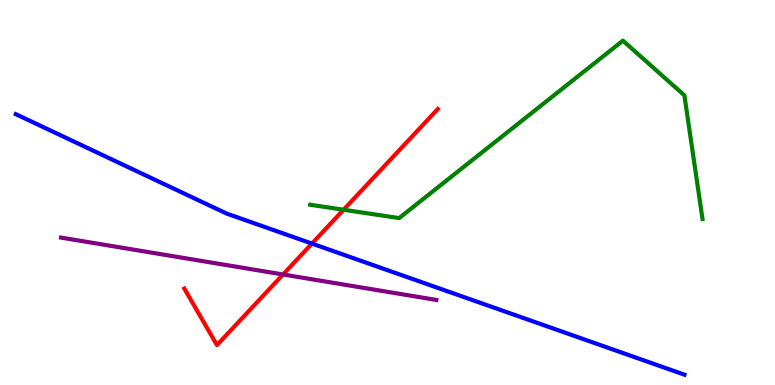[{'lines': ['blue', 'red'], 'intersections': [{'x': 4.02, 'y': 3.67}]}, {'lines': ['green', 'red'], 'intersections': [{'x': 4.43, 'y': 4.55}]}, {'lines': ['purple', 'red'], 'intersections': [{'x': 3.65, 'y': 2.87}]}, {'lines': ['blue', 'green'], 'intersections': []}, {'lines': ['blue', 'purple'], 'intersections': []}, {'lines': ['green', 'purple'], 'intersections': []}]